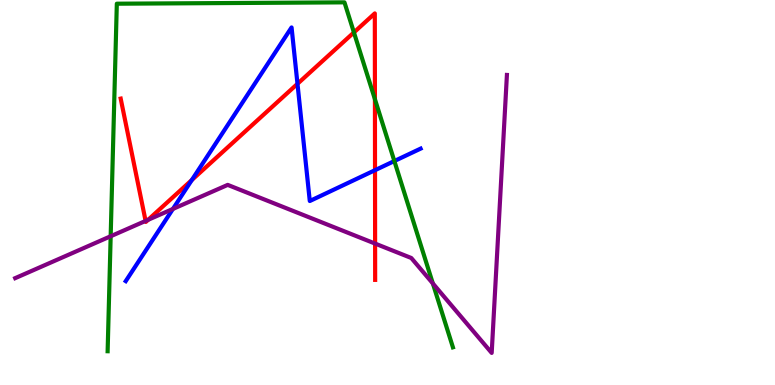[{'lines': ['blue', 'red'], 'intersections': [{'x': 2.48, 'y': 5.32}, {'x': 3.84, 'y': 7.82}, {'x': 4.84, 'y': 5.58}]}, {'lines': ['green', 'red'], 'intersections': [{'x': 4.57, 'y': 9.16}, {'x': 4.84, 'y': 7.42}]}, {'lines': ['purple', 'red'], 'intersections': [{'x': 1.88, 'y': 4.26}, {'x': 1.91, 'y': 4.29}, {'x': 4.84, 'y': 3.67}]}, {'lines': ['blue', 'green'], 'intersections': [{'x': 5.09, 'y': 5.82}]}, {'lines': ['blue', 'purple'], 'intersections': [{'x': 2.23, 'y': 4.57}]}, {'lines': ['green', 'purple'], 'intersections': [{'x': 1.43, 'y': 3.86}, {'x': 5.59, 'y': 2.64}]}]